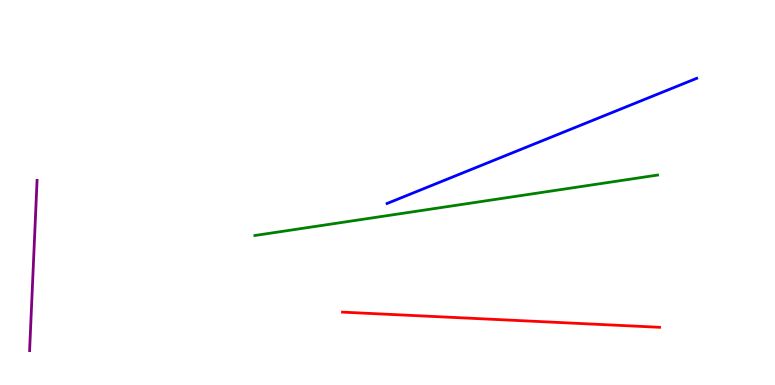[{'lines': ['blue', 'red'], 'intersections': []}, {'lines': ['green', 'red'], 'intersections': []}, {'lines': ['purple', 'red'], 'intersections': []}, {'lines': ['blue', 'green'], 'intersections': []}, {'lines': ['blue', 'purple'], 'intersections': []}, {'lines': ['green', 'purple'], 'intersections': []}]